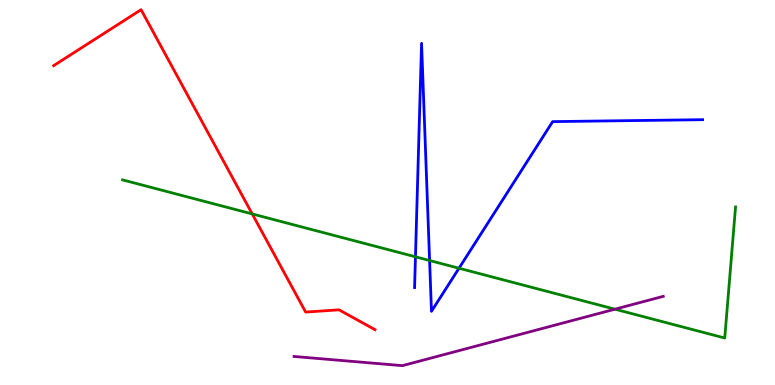[{'lines': ['blue', 'red'], 'intersections': []}, {'lines': ['green', 'red'], 'intersections': [{'x': 3.25, 'y': 4.44}]}, {'lines': ['purple', 'red'], 'intersections': []}, {'lines': ['blue', 'green'], 'intersections': [{'x': 5.36, 'y': 3.33}, {'x': 5.54, 'y': 3.23}, {'x': 5.92, 'y': 3.03}]}, {'lines': ['blue', 'purple'], 'intersections': []}, {'lines': ['green', 'purple'], 'intersections': [{'x': 7.93, 'y': 1.97}]}]